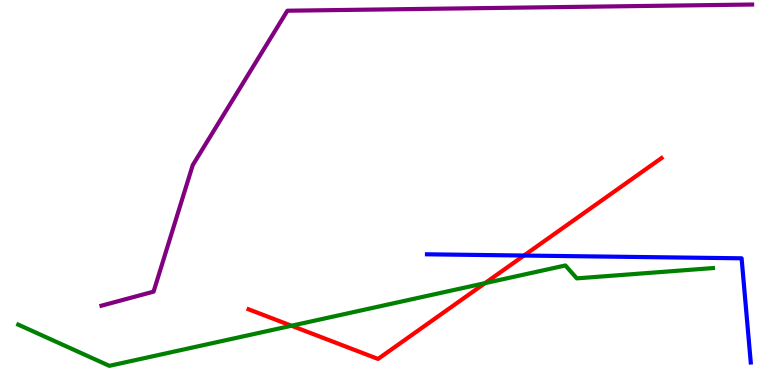[{'lines': ['blue', 'red'], 'intersections': [{'x': 6.76, 'y': 3.36}]}, {'lines': ['green', 'red'], 'intersections': [{'x': 3.76, 'y': 1.54}, {'x': 6.26, 'y': 2.65}]}, {'lines': ['purple', 'red'], 'intersections': []}, {'lines': ['blue', 'green'], 'intersections': []}, {'lines': ['blue', 'purple'], 'intersections': []}, {'lines': ['green', 'purple'], 'intersections': []}]